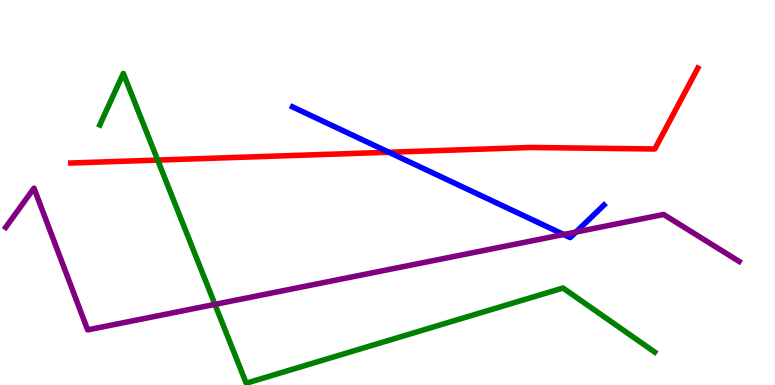[{'lines': ['blue', 'red'], 'intersections': [{'x': 5.02, 'y': 6.05}]}, {'lines': ['green', 'red'], 'intersections': [{'x': 2.03, 'y': 5.84}]}, {'lines': ['purple', 'red'], 'intersections': []}, {'lines': ['blue', 'green'], 'intersections': []}, {'lines': ['blue', 'purple'], 'intersections': [{'x': 7.27, 'y': 3.91}, {'x': 7.43, 'y': 3.97}]}, {'lines': ['green', 'purple'], 'intersections': [{'x': 2.77, 'y': 2.09}]}]